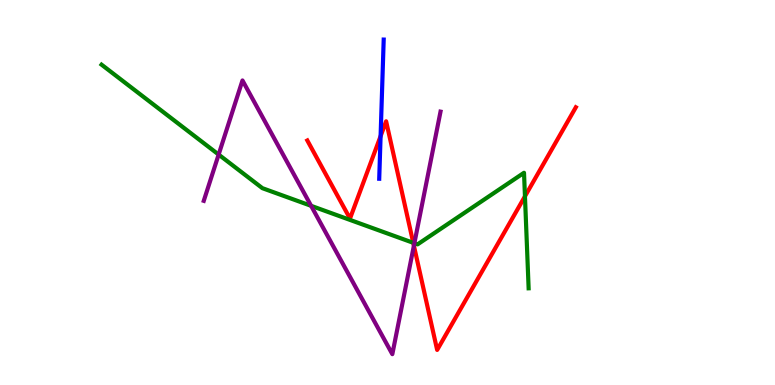[{'lines': ['blue', 'red'], 'intersections': [{'x': 4.91, 'y': 6.46}]}, {'lines': ['green', 'red'], 'intersections': [{'x': 5.33, 'y': 3.69}, {'x': 6.77, 'y': 4.9}]}, {'lines': ['purple', 'red'], 'intersections': [{'x': 5.34, 'y': 3.62}]}, {'lines': ['blue', 'green'], 'intersections': []}, {'lines': ['blue', 'purple'], 'intersections': []}, {'lines': ['green', 'purple'], 'intersections': [{'x': 2.82, 'y': 5.99}, {'x': 4.01, 'y': 4.65}, {'x': 5.35, 'y': 3.68}]}]